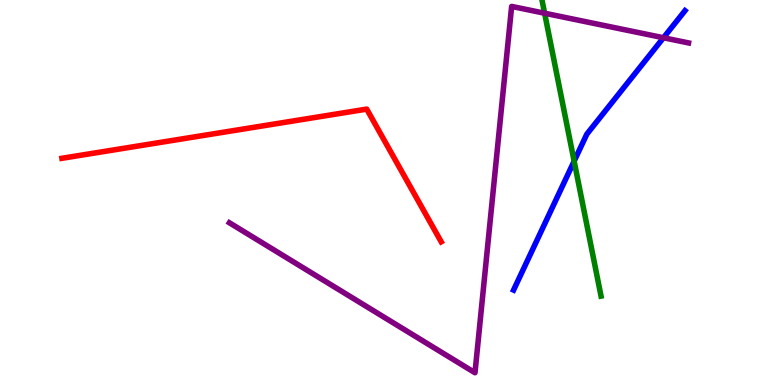[{'lines': ['blue', 'red'], 'intersections': []}, {'lines': ['green', 'red'], 'intersections': []}, {'lines': ['purple', 'red'], 'intersections': []}, {'lines': ['blue', 'green'], 'intersections': [{'x': 7.41, 'y': 5.81}]}, {'lines': ['blue', 'purple'], 'intersections': [{'x': 8.56, 'y': 9.02}]}, {'lines': ['green', 'purple'], 'intersections': [{'x': 7.03, 'y': 9.66}]}]